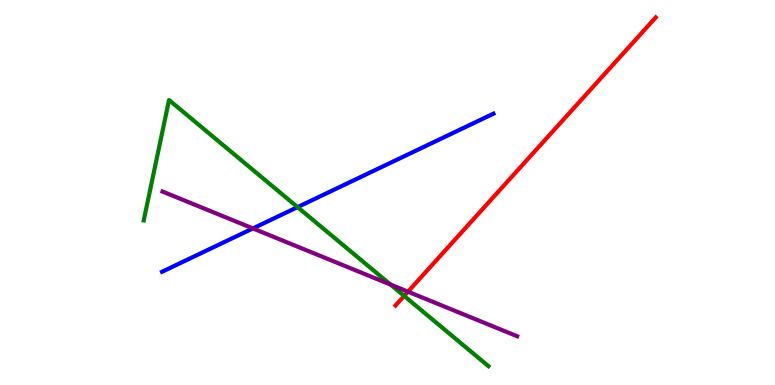[{'lines': ['blue', 'red'], 'intersections': []}, {'lines': ['green', 'red'], 'intersections': [{'x': 5.21, 'y': 2.31}]}, {'lines': ['purple', 'red'], 'intersections': [{'x': 5.26, 'y': 2.42}]}, {'lines': ['blue', 'green'], 'intersections': [{'x': 3.84, 'y': 4.62}]}, {'lines': ['blue', 'purple'], 'intersections': [{'x': 3.26, 'y': 4.07}]}, {'lines': ['green', 'purple'], 'intersections': [{'x': 5.04, 'y': 2.61}]}]